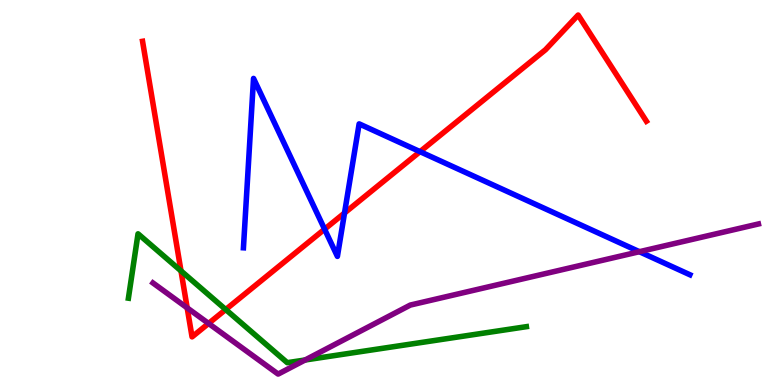[{'lines': ['blue', 'red'], 'intersections': [{'x': 4.19, 'y': 4.05}, {'x': 4.45, 'y': 4.47}, {'x': 5.42, 'y': 6.06}]}, {'lines': ['green', 'red'], 'intersections': [{'x': 2.34, 'y': 2.96}, {'x': 2.91, 'y': 1.96}]}, {'lines': ['purple', 'red'], 'intersections': [{'x': 2.42, 'y': 2.0}, {'x': 2.69, 'y': 1.6}]}, {'lines': ['blue', 'green'], 'intersections': []}, {'lines': ['blue', 'purple'], 'intersections': [{'x': 8.25, 'y': 3.46}]}, {'lines': ['green', 'purple'], 'intersections': [{'x': 3.94, 'y': 0.649}]}]